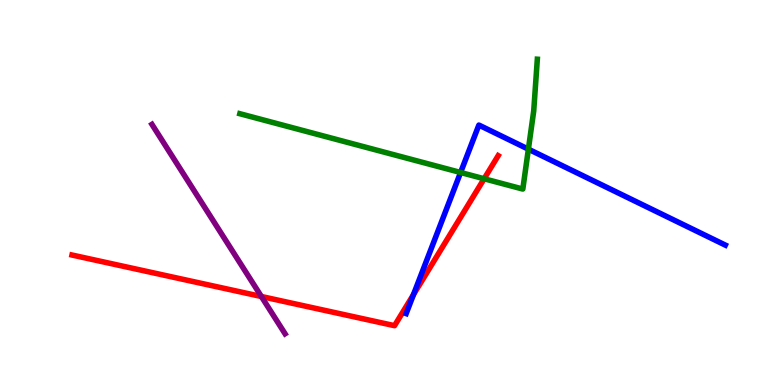[{'lines': ['blue', 'red'], 'intersections': [{'x': 5.34, 'y': 2.35}]}, {'lines': ['green', 'red'], 'intersections': [{'x': 6.25, 'y': 5.36}]}, {'lines': ['purple', 'red'], 'intersections': [{'x': 3.37, 'y': 2.3}]}, {'lines': ['blue', 'green'], 'intersections': [{'x': 5.94, 'y': 5.52}, {'x': 6.82, 'y': 6.13}]}, {'lines': ['blue', 'purple'], 'intersections': []}, {'lines': ['green', 'purple'], 'intersections': []}]